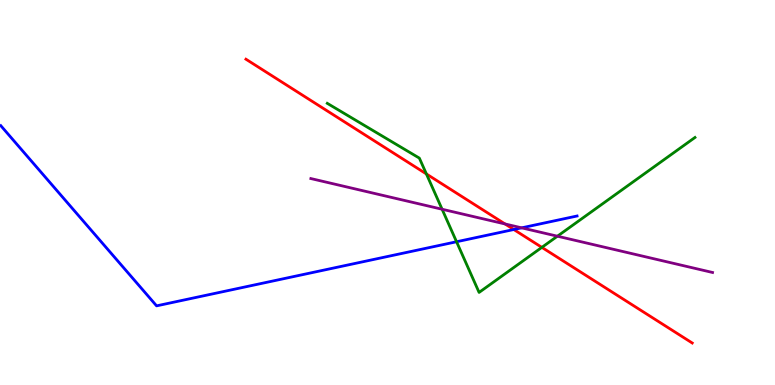[{'lines': ['blue', 'red'], 'intersections': [{'x': 6.63, 'y': 4.04}]}, {'lines': ['green', 'red'], 'intersections': [{'x': 5.5, 'y': 5.48}, {'x': 6.99, 'y': 3.57}]}, {'lines': ['purple', 'red'], 'intersections': [{'x': 6.52, 'y': 4.18}]}, {'lines': ['blue', 'green'], 'intersections': [{'x': 5.89, 'y': 3.72}]}, {'lines': ['blue', 'purple'], 'intersections': [{'x': 6.73, 'y': 4.08}]}, {'lines': ['green', 'purple'], 'intersections': [{'x': 5.7, 'y': 4.57}, {'x': 7.19, 'y': 3.86}]}]